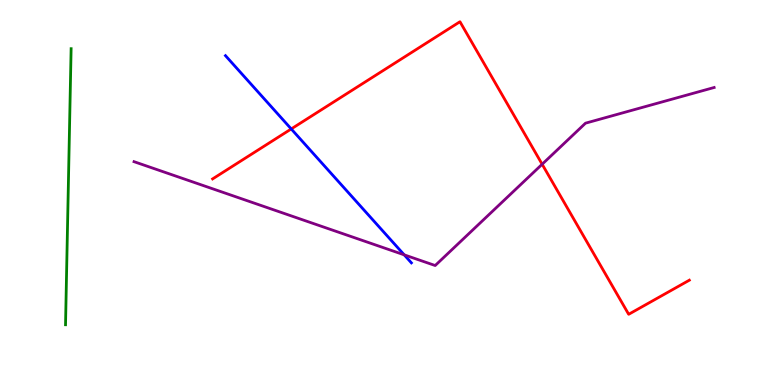[{'lines': ['blue', 'red'], 'intersections': [{'x': 3.76, 'y': 6.65}]}, {'lines': ['green', 'red'], 'intersections': []}, {'lines': ['purple', 'red'], 'intersections': [{'x': 7.0, 'y': 5.73}]}, {'lines': ['blue', 'green'], 'intersections': []}, {'lines': ['blue', 'purple'], 'intersections': [{'x': 5.22, 'y': 3.38}]}, {'lines': ['green', 'purple'], 'intersections': []}]